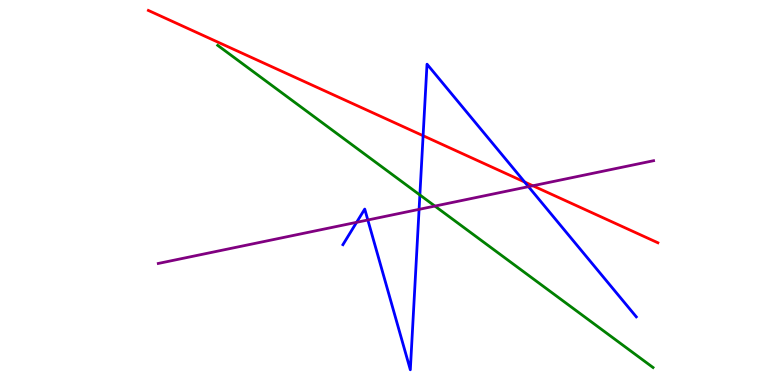[{'lines': ['blue', 'red'], 'intersections': [{'x': 5.46, 'y': 6.47}, {'x': 6.77, 'y': 5.27}]}, {'lines': ['green', 'red'], 'intersections': []}, {'lines': ['purple', 'red'], 'intersections': [{'x': 6.88, 'y': 5.18}]}, {'lines': ['blue', 'green'], 'intersections': [{'x': 5.42, 'y': 4.94}]}, {'lines': ['blue', 'purple'], 'intersections': [{'x': 4.6, 'y': 4.23}, {'x': 4.75, 'y': 4.29}, {'x': 5.41, 'y': 4.56}, {'x': 6.82, 'y': 5.15}]}, {'lines': ['green', 'purple'], 'intersections': [{'x': 5.61, 'y': 4.65}]}]